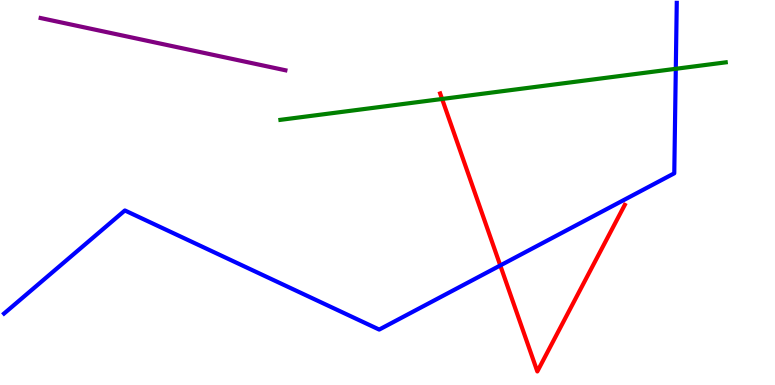[{'lines': ['blue', 'red'], 'intersections': [{'x': 6.46, 'y': 3.11}]}, {'lines': ['green', 'red'], 'intersections': [{'x': 5.7, 'y': 7.43}]}, {'lines': ['purple', 'red'], 'intersections': []}, {'lines': ['blue', 'green'], 'intersections': [{'x': 8.72, 'y': 8.21}]}, {'lines': ['blue', 'purple'], 'intersections': []}, {'lines': ['green', 'purple'], 'intersections': []}]